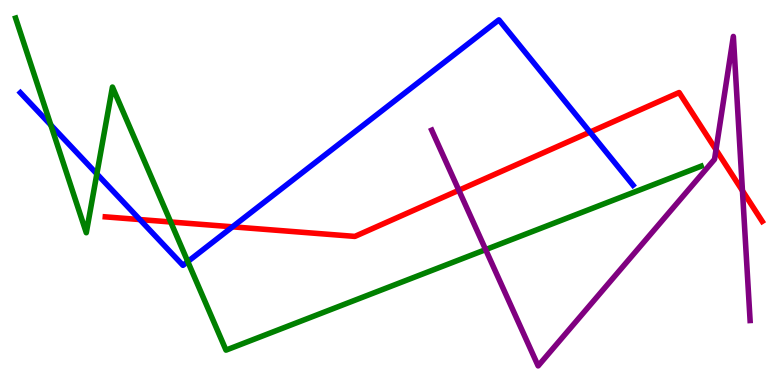[{'lines': ['blue', 'red'], 'intersections': [{'x': 1.8, 'y': 4.3}, {'x': 3.0, 'y': 4.11}, {'x': 7.61, 'y': 6.57}]}, {'lines': ['green', 'red'], 'intersections': [{'x': 2.2, 'y': 4.23}]}, {'lines': ['purple', 'red'], 'intersections': [{'x': 5.92, 'y': 5.06}, {'x': 9.24, 'y': 6.11}, {'x': 9.58, 'y': 5.05}]}, {'lines': ['blue', 'green'], 'intersections': [{'x': 0.656, 'y': 6.75}, {'x': 1.25, 'y': 5.48}, {'x': 2.42, 'y': 3.21}]}, {'lines': ['blue', 'purple'], 'intersections': []}, {'lines': ['green', 'purple'], 'intersections': [{'x': 6.27, 'y': 3.52}]}]